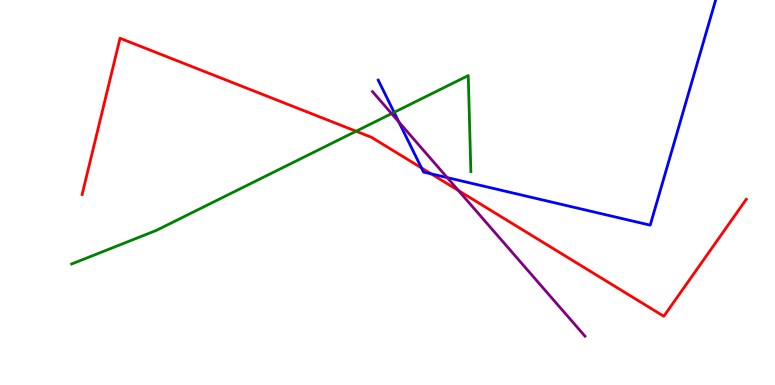[{'lines': ['blue', 'red'], 'intersections': [{'x': 5.44, 'y': 5.64}, {'x': 5.56, 'y': 5.48}]}, {'lines': ['green', 'red'], 'intersections': [{'x': 4.59, 'y': 6.59}]}, {'lines': ['purple', 'red'], 'intersections': [{'x': 5.92, 'y': 5.05}]}, {'lines': ['blue', 'green'], 'intersections': [{'x': 5.09, 'y': 7.08}]}, {'lines': ['blue', 'purple'], 'intersections': [{'x': 5.15, 'y': 6.83}, {'x': 5.77, 'y': 5.39}]}, {'lines': ['green', 'purple'], 'intersections': [{'x': 5.05, 'y': 7.05}]}]